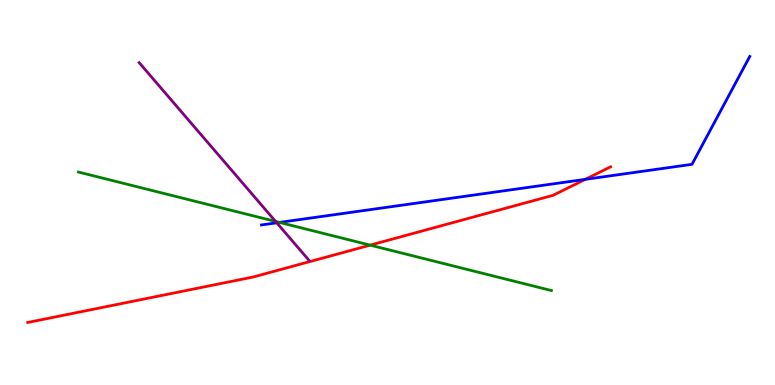[{'lines': ['blue', 'red'], 'intersections': [{'x': 7.55, 'y': 5.34}]}, {'lines': ['green', 'red'], 'intersections': [{'x': 4.78, 'y': 3.63}]}, {'lines': ['purple', 'red'], 'intersections': []}, {'lines': ['blue', 'green'], 'intersections': [{'x': 3.61, 'y': 4.22}]}, {'lines': ['blue', 'purple'], 'intersections': [{'x': 3.57, 'y': 4.21}]}, {'lines': ['green', 'purple'], 'intersections': [{'x': 3.56, 'y': 4.25}]}]